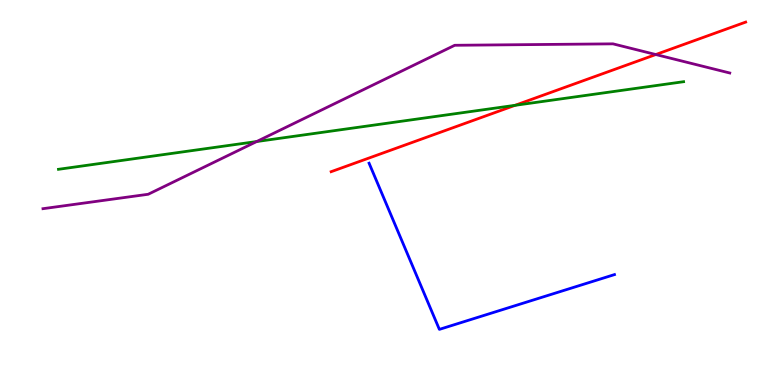[{'lines': ['blue', 'red'], 'intersections': []}, {'lines': ['green', 'red'], 'intersections': [{'x': 6.65, 'y': 7.26}]}, {'lines': ['purple', 'red'], 'intersections': [{'x': 8.46, 'y': 8.58}]}, {'lines': ['blue', 'green'], 'intersections': []}, {'lines': ['blue', 'purple'], 'intersections': []}, {'lines': ['green', 'purple'], 'intersections': [{'x': 3.31, 'y': 6.32}]}]